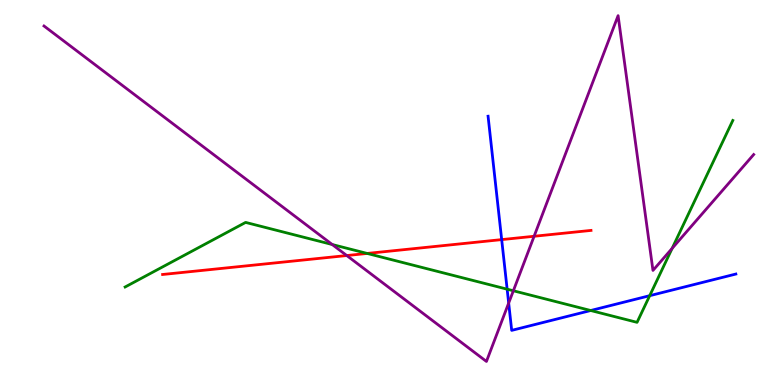[{'lines': ['blue', 'red'], 'intersections': [{'x': 6.47, 'y': 3.78}]}, {'lines': ['green', 'red'], 'intersections': [{'x': 4.74, 'y': 3.42}]}, {'lines': ['purple', 'red'], 'intersections': [{'x': 4.47, 'y': 3.36}, {'x': 6.89, 'y': 3.86}]}, {'lines': ['blue', 'green'], 'intersections': [{'x': 6.54, 'y': 2.49}, {'x': 7.62, 'y': 1.93}, {'x': 8.38, 'y': 2.32}]}, {'lines': ['blue', 'purple'], 'intersections': [{'x': 6.56, 'y': 2.13}]}, {'lines': ['green', 'purple'], 'intersections': [{'x': 4.29, 'y': 3.65}, {'x': 6.62, 'y': 2.45}, {'x': 8.67, 'y': 3.55}]}]